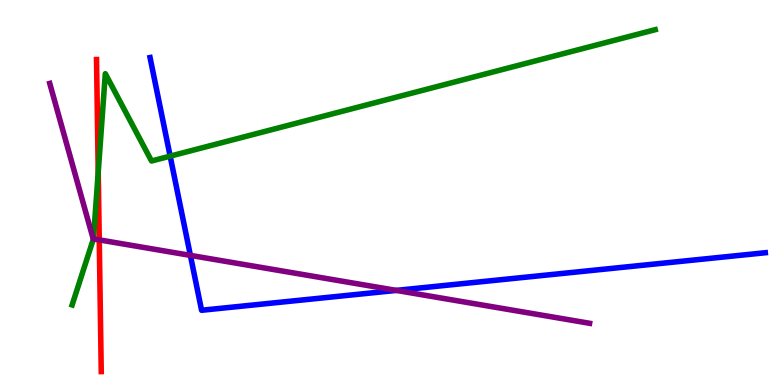[{'lines': ['blue', 'red'], 'intersections': []}, {'lines': ['green', 'red'], 'intersections': [{'x': 1.27, 'y': 5.53}]}, {'lines': ['purple', 'red'], 'intersections': [{'x': 1.28, 'y': 3.77}]}, {'lines': ['blue', 'green'], 'intersections': [{'x': 2.2, 'y': 5.94}]}, {'lines': ['blue', 'purple'], 'intersections': [{'x': 2.46, 'y': 3.37}, {'x': 5.11, 'y': 2.46}]}, {'lines': ['green', 'purple'], 'intersections': [{'x': 1.21, 'y': 3.8}]}]